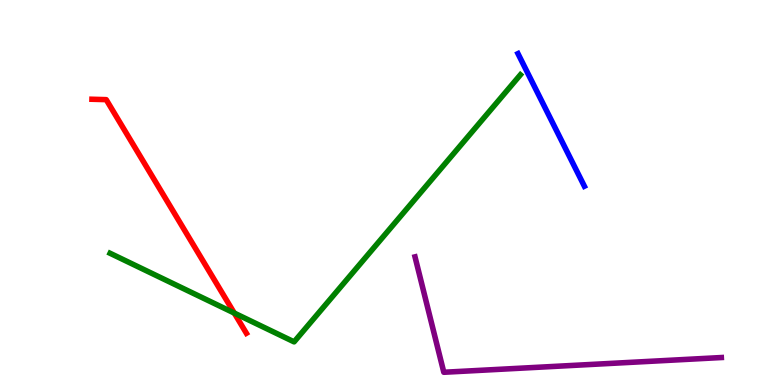[{'lines': ['blue', 'red'], 'intersections': []}, {'lines': ['green', 'red'], 'intersections': [{'x': 3.02, 'y': 1.87}]}, {'lines': ['purple', 'red'], 'intersections': []}, {'lines': ['blue', 'green'], 'intersections': []}, {'lines': ['blue', 'purple'], 'intersections': []}, {'lines': ['green', 'purple'], 'intersections': []}]